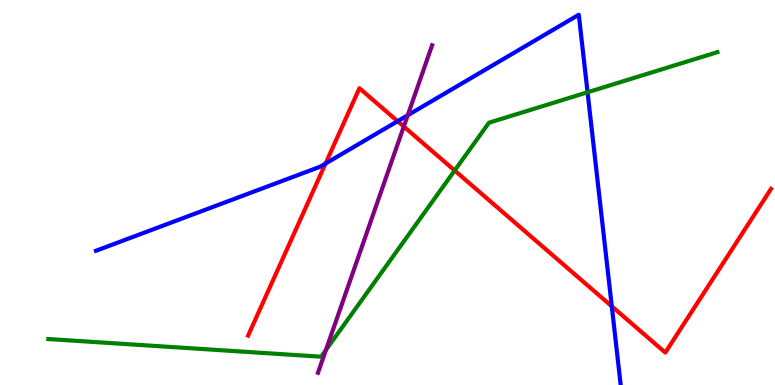[{'lines': ['blue', 'red'], 'intersections': [{'x': 4.2, 'y': 5.75}, {'x': 5.13, 'y': 6.85}, {'x': 7.89, 'y': 2.04}]}, {'lines': ['green', 'red'], 'intersections': [{'x': 5.87, 'y': 5.57}]}, {'lines': ['purple', 'red'], 'intersections': [{'x': 5.21, 'y': 6.71}]}, {'lines': ['blue', 'green'], 'intersections': [{'x': 7.58, 'y': 7.6}]}, {'lines': ['blue', 'purple'], 'intersections': [{'x': 5.26, 'y': 7.01}]}, {'lines': ['green', 'purple'], 'intersections': [{'x': 4.21, 'y': 0.909}]}]